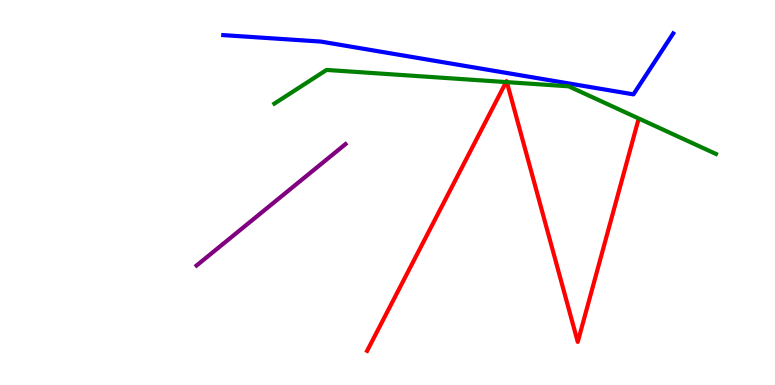[{'lines': ['blue', 'red'], 'intersections': []}, {'lines': ['green', 'red'], 'intersections': [{'x': 6.53, 'y': 7.87}, {'x': 6.54, 'y': 7.87}]}, {'lines': ['purple', 'red'], 'intersections': []}, {'lines': ['blue', 'green'], 'intersections': []}, {'lines': ['blue', 'purple'], 'intersections': []}, {'lines': ['green', 'purple'], 'intersections': []}]